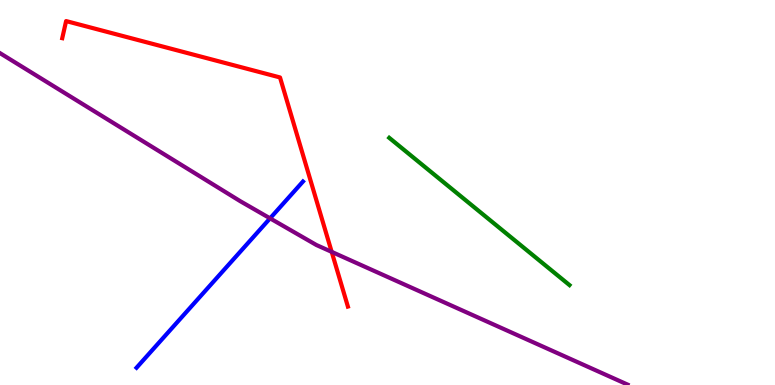[{'lines': ['blue', 'red'], 'intersections': []}, {'lines': ['green', 'red'], 'intersections': []}, {'lines': ['purple', 'red'], 'intersections': [{'x': 4.28, 'y': 3.46}]}, {'lines': ['blue', 'green'], 'intersections': []}, {'lines': ['blue', 'purple'], 'intersections': [{'x': 3.48, 'y': 4.33}]}, {'lines': ['green', 'purple'], 'intersections': []}]